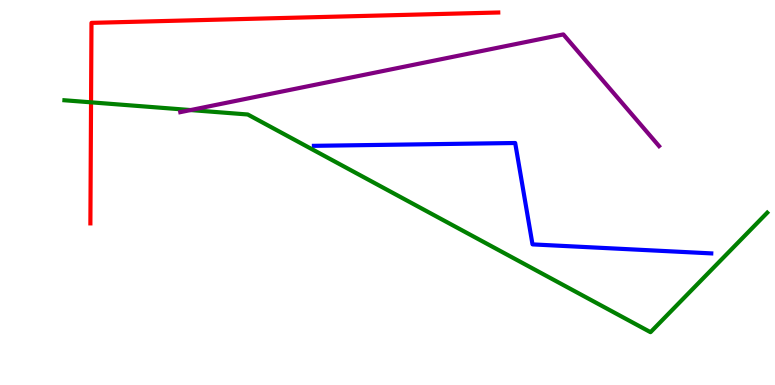[{'lines': ['blue', 'red'], 'intersections': []}, {'lines': ['green', 'red'], 'intersections': [{'x': 1.17, 'y': 7.34}]}, {'lines': ['purple', 'red'], 'intersections': []}, {'lines': ['blue', 'green'], 'intersections': []}, {'lines': ['blue', 'purple'], 'intersections': []}, {'lines': ['green', 'purple'], 'intersections': [{'x': 2.46, 'y': 7.14}]}]